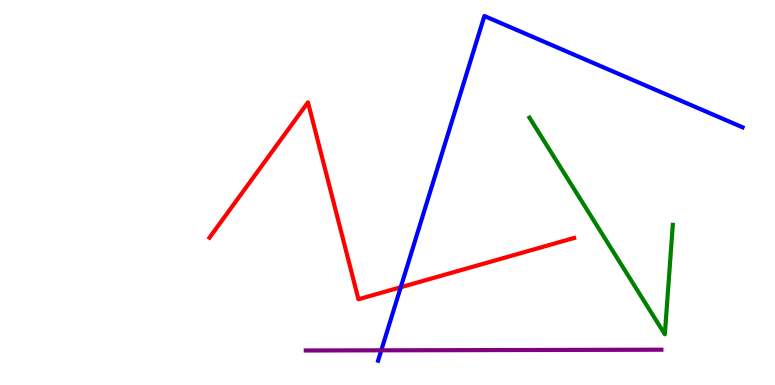[{'lines': ['blue', 'red'], 'intersections': [{'x': 5.17, 'y': 2.54}]}, {'lines': ['green', 'red'], 'intersections': []}, {'lines': ['purple', 'red'], 'intersections': []}, {'lines': ['blue', 'green'], 'intersections': []}, {'lines': ['blue', 'purple'], 'intersections': [{'x': 4.92, 'y': 0.901}]}, {'lines': ['green', 'purple'], 'intersections': []}]